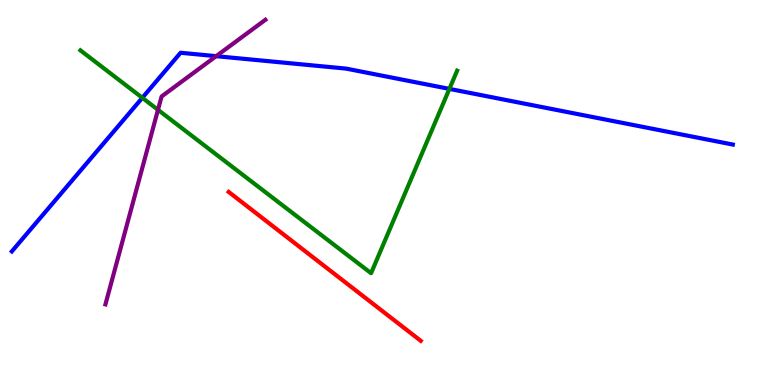[{'lines': ['blue', 'red'], 'intersections': []}, {'lines': ['green', 'red'], 'intersections': []}, {'lines': ['purple', 'red'], 'intersections': []}, {'lines': ['blue', 'green'], 'intersections': [{'x': 1.84, 'y': 7.46}, {'x': 5.8, 'y': 7.69}]}, {'lines': ['blue', 'purple'], 'intersections': [{'x': 2.79, 'y': 8.54}]}, {'lines': ['green', 'purple'], 'intersections': [{'x': 2.04, 'y': 7.15}]}]